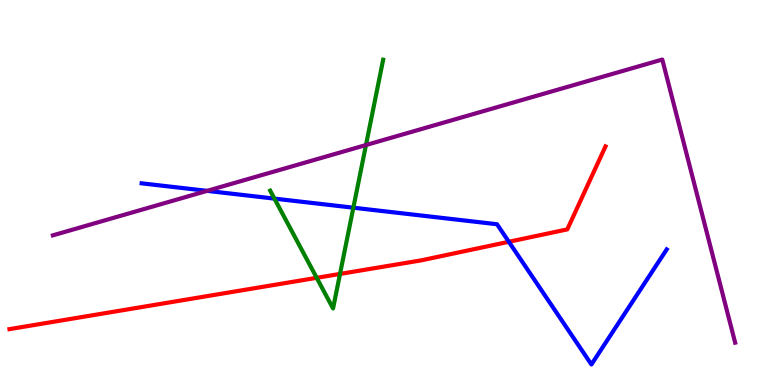[{'lines': ['blue', 'red'], 'intersections': [{'x': 6.57, 'y': 3.72}]}, {'lines': ['green', 'red'], 'intersections': [{'x': 4.09, 'y': 2.78}, {'x': 4.39, 'y': 2.88}]}, {'lines': ['purple', 'red'], 'intersections': []}, {'lines': ['blue', 'green'], 'intersections': [{'x': 3.54, 'y': 4.84}, {'x': 4.56, 'y': 4.61}]}, {'lines': ['blue', 'purple'], 'intersections': [{'x': 2.67, 'y': 5.04}]}, {'lines': ['green', 'purple'], 'intersections': [{'x': 4.72, 'y': 6.23}]}]